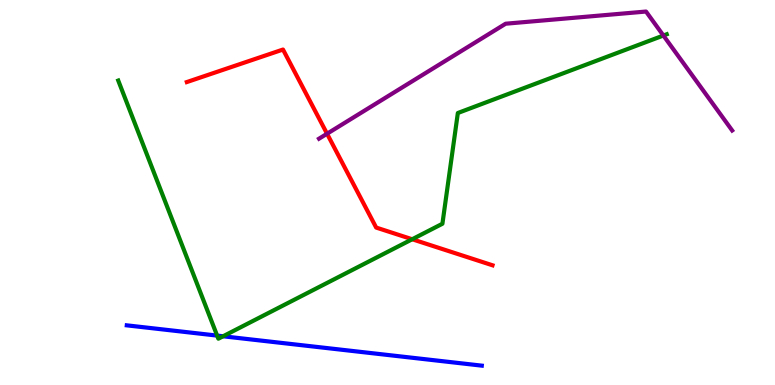[{'lines': ['blue', 'red'], 'intersections': []}, {'lines': ['green', 'red'], 'intersections': [{'x': 5.32, 'y': 3.79}]}, {'lines': ['purple', 'red'], 'intersections': [{'x': 4.22, 'y': 6.53}]}, {'lines': ['blue', 'green'], 'intersections': [{'x': 2.8, 'y': 1.28}, {'x': 2.88, 'y': 1.27}]}, {'lines': ['blue', 'purple'], 'intersections': []}, {'lines': ['green', 'purple'], 'intersections': [{'x': 8.56, 'y': 9.08}]}]